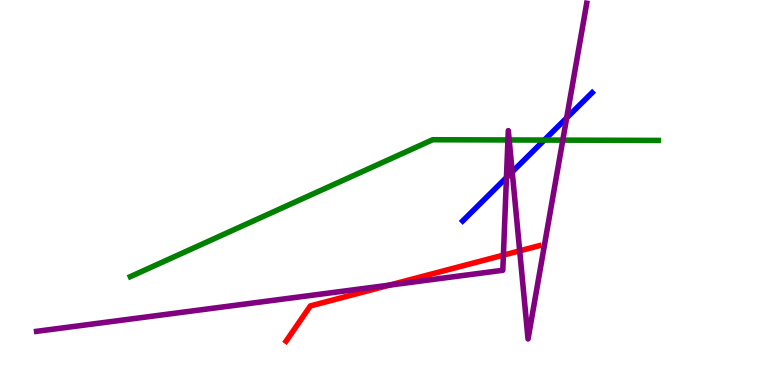[{'lines': ['blue', 'red'], 'intersections': []}, {'lines': ['green', 'red'], 'intersections': []}, {'lines': ['purple', 'red'], 'intersections': [{'x': 5.02, 'y': 2.59}, {'x': 6.5, 'y': 3.37}, {'x': 6.71, 'y': 3.48}]}, {'lines': ['blue', 'green'], 'intersections': [{'x': 7.02, 'y': 6.36}]}, {'lines': ['blue', 'purple'], 'intersections': [{'x': 6.53, 'y': 5.39}, {'x': 6.61, 'y': 5.54}, {'x': 7.31, 'y': 6.94}]}, {'lines': ['green', 'purple'], 'intersections': [{'x': 6.55, 'y': 6.36}, {'x': 6.57, 'y': 6.36}, {'x': 7.26, 'y': 6.36}]}]